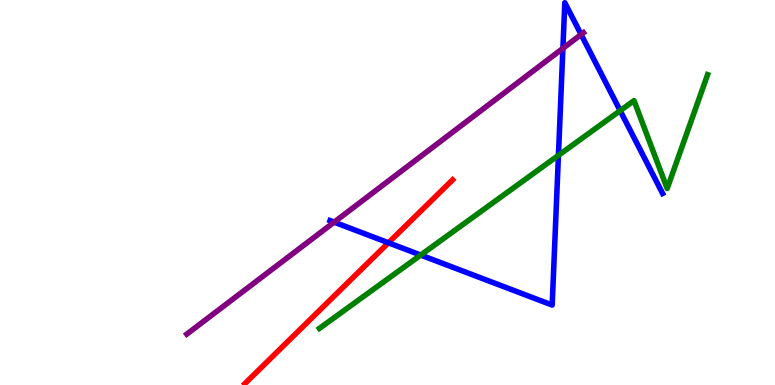[{'lines': ['blue', 'red'], 'intersections': [{'x': 5.01, 'y': 3.69}]}, {'lines': ['green', 'red'], 'intersections': []}, {'lines': ['purple', 'red'], 'intersections': []}, {'lines': ['blue', 'green'], 'intersections': [{'x': 5.43, 'y': 3.38}, {'x': 7.21, 'y': 5.96}, {'x': 8.0, 'y': 7.13}]}, {'lines': ['blue', 'purple'], 'intersections': [{'x': 4.31, 'y': 4.23}, {'x': 7.26, 'y': 8.74}, {'x': 7.5, 'y': 9.1}]}, {'lines': ['green', 'purple'], 'intersections': []}]